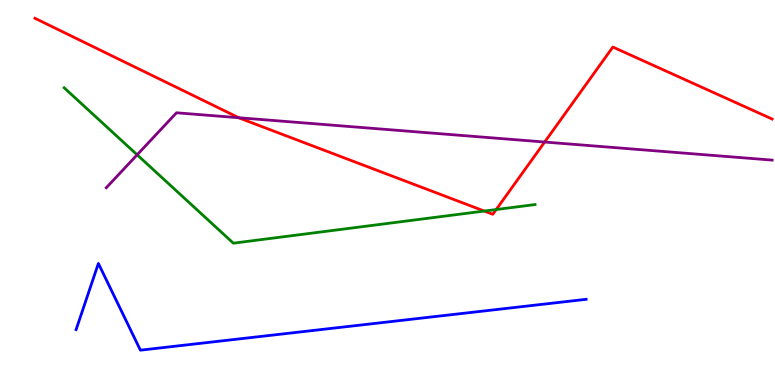[{'lines': ['blue', 'red'], 'intersections': []}, {'lines': ['green', 'red'], 'intersections': [{'x': 6.25, 'y': 4.52}, {'x': 6.4, 'y': 4.56}]}, {'lines': ['purple', 'red'], 'intersections': [{'x': 3.08, 'y': 6.94}, {'x': 7.03, 'y': 6.31}]}, {'lines': ['blue', 'green'], 'intersections': []}, {'lines': ['blue', 'purple'], 'intersections': []}, {'lines': ['green', 'purple'], 'intersections': [{'x': 1.77, 'y': 5.98}]}]